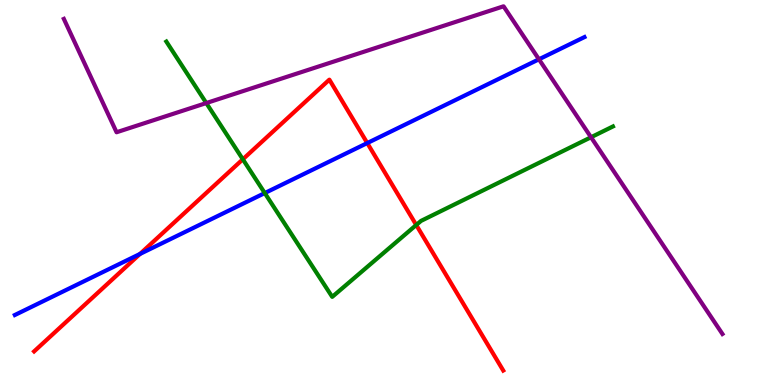[{'lines': ['blue', 'red'], 'intersections': [{'x': 1.81, 'y': 3.4}, {'x': 4.74, 'y': 6.28}]}, {'lines': ['green', 'red'], 'intersections': [{'x': 3.13, 'y': 5.86}, {'x': 5.37, 'y': 4.16}]}, {'lines': ['purple', 'red'], 'intersections': []}, {'lines': ['blue', 'green'], 'intersections': [{'x': 3.42, 'y': 4.99}]}, {'lines': ['blue', 'purple'], 'intersections': [{'x': 6.95, 'y': 8.46}]}, {'lines': ['green', 'purple'], 'intersections': [{'x': 2.66, 'y': 7.32}, {'x': 7.63, 'y': 6.44}]}]